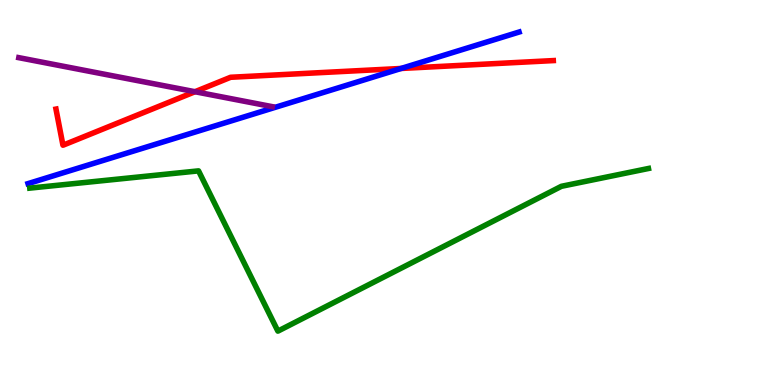[{'lines': ['blue', 'red'], 'intersections': [{'x': 5.18, 'y': 8.22}]}, {'lines': ['green', 'red'], 'intersections': []}, {'lines': ['purple', 'red'], 'intersections': [{'x': 2.52, 'y': 7.62}]}, {'lines': ['blue', 'green'], 'intersections': []}, {'lines': ['blue', 'purple'], 'intersections': []}, {'lines': ['green', 'purple'], 'intersections': []}]